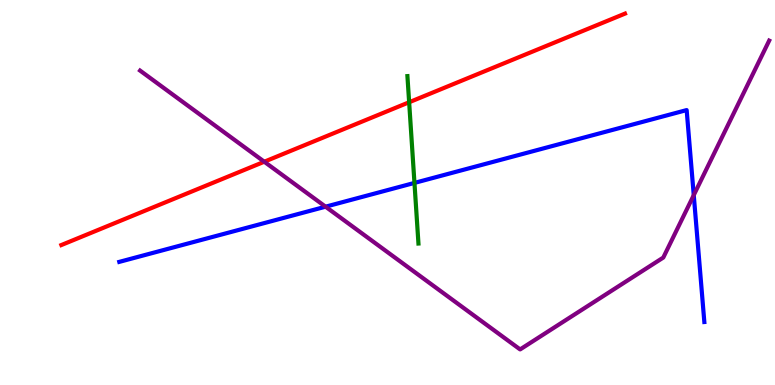[{'lines': ['blue', 'red'], 'intersections': []}, {'lines': ['green', 'red'], 'intersections': [{'x': 5.28, 'y': 7.34}]}, {'lines': ['purple', 'red'], 'intersections': [{'x': 3.41, 'y': 5.8}]}, {'lines': ['blue', 'green'], 'intersections': [{'x': 5.35, 'y': 5.25}]}, {'lines': ['blue', 'purple'], 'intersections': [{'x': 4.2, 'y': 4.63}, {'x': 8.95, 'y': 4.93}]}, {'lines': ['green', 'purple'], 'intersections': []}]